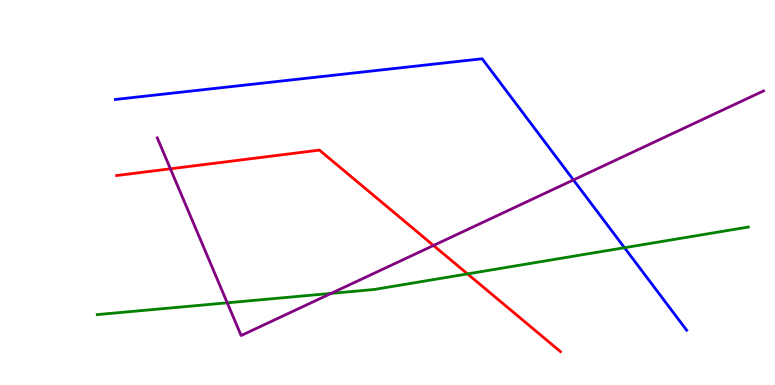[{'lines': ['blue', 'red'], 'intersections': []}, {'lines': ['green', 'red'], 'intersections': [{'x': 6.03, 'y': 2.89}]}, {'lines': ['purple', 'red'], 'intersections': [{'x': 2.2, 'y': 5.62}, {'x': 5.59, 'y': 3.62}]}, {'lines': ['blue', 'green'], 'intersections': [{'x': 8.06, 'y': 3.57}]}, {'lines': ['blue', 'purple'], 'intersections': [{'x': 7.4, 'y': 5.33}]}, {'lines': ['green', 'purple'], 'intersections': [{'x': 2.93, 'y': 2.13}, {'x': 4.27, 'y': 2.38}]}]